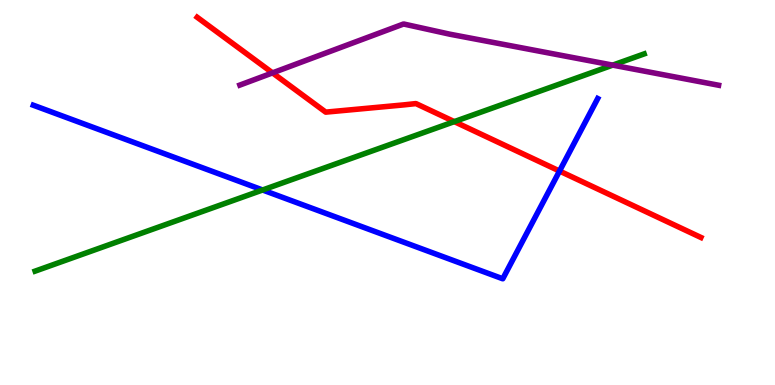[{'lines': ['blue', 'red'], 'intersections': [{'x': 7.22, 'y': 5.56}]}, {'lines': ['green', 'red'], 'intersections': [{'x': 5.86, 'y': 6.84}]}, {'lines': ['purple', 'red'], 'intersections': [{'x': 3.52, 'y': 8.11}]}, {'lines': ['blue', 'green'], 'intersections': [{'x': 3.39, 'y': 5.07}]}, {'lines': ['blue', 'purple'], 'intersections': []}, {'lines': ['green', 'purple'], 'intersections': [{'x': 7.91, 'y': 8.31}]}]